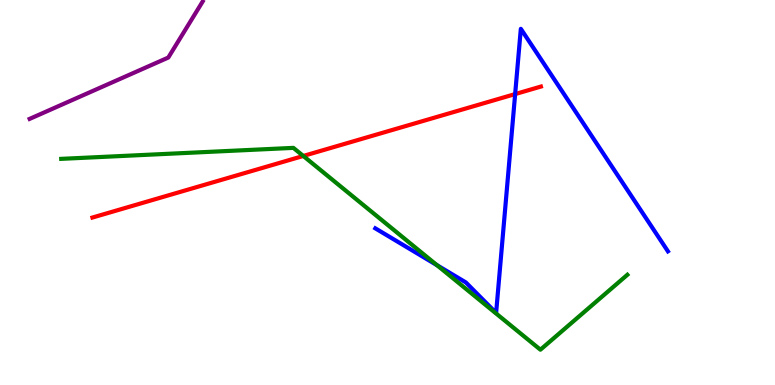[{'lines': ['blue', 'red'], 'intersections': [{'x': 6.65, 'y': 7.56}]}, {'lines': ['green', 'red'], 'intersections': [{'x': 3.91, 'y': 5.95}]}, {'lines': ['purple', 'red'], 'intersections': []}, {'lines': ['blue', 'green'], 'intersections': [{'x': 5.64, 'y': 3.11}]}, {'lines': ['blue', 'purple'], 'intersections': []}, {'lines': ['green', 'purple'], 'intersections': []}]